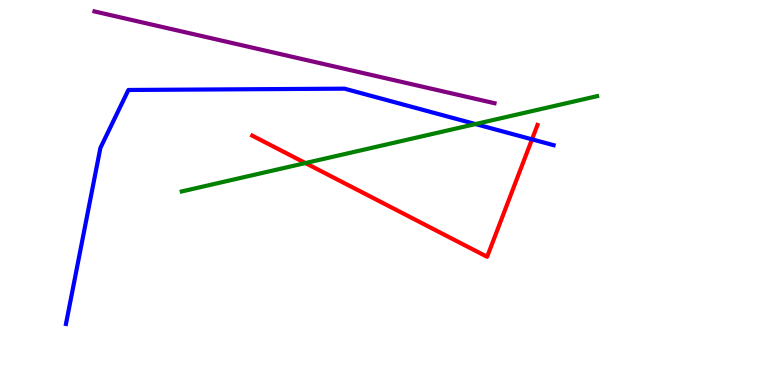[{'lines': ['blue', 'red'], 'intersections': [{'x': 6.86, 'y': 6.38}]}, {'lines': ['green', 'red'], 'intersections': [{'x': 3.94, 'y': 5.76}]}, {'lines': ['purple', 'red'], 'intersections': []}, {'lines': ['blue', 'green'], 'intersections': [{'x': 6.14, 'y': 6.78}]}, {'lines': ['blue', 'purple'], 'intersections': []}, {'lines': ['green', 'purple'], 'intersections': []}]